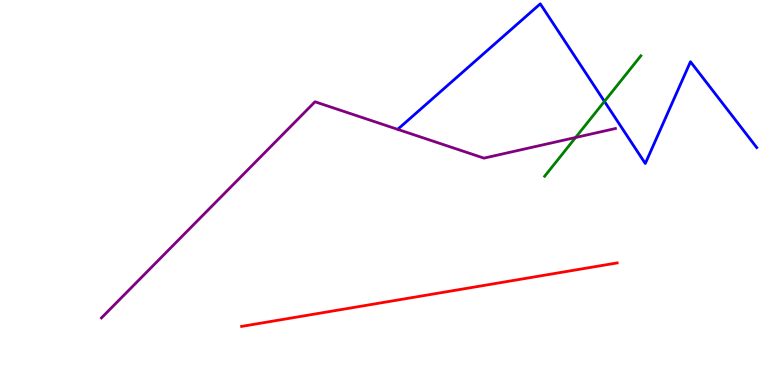[{'lines': ['blue', 'red'], 'intersections': []}, {'lines': ['green', 'red'], 'intersections': []}, {'lines': ['purple', 'red'], 'intersections': []}, {'lines': ['blue', 'green'], 'intersections': [{'x': 7.8, 'y': 7.37}]}, {'lines': ['blue', 'purple'], 'intersections': []}, {'lines': ['green', 'purple'], 'intersections': [{'x': 7.43, 'y': 6.43}]}]